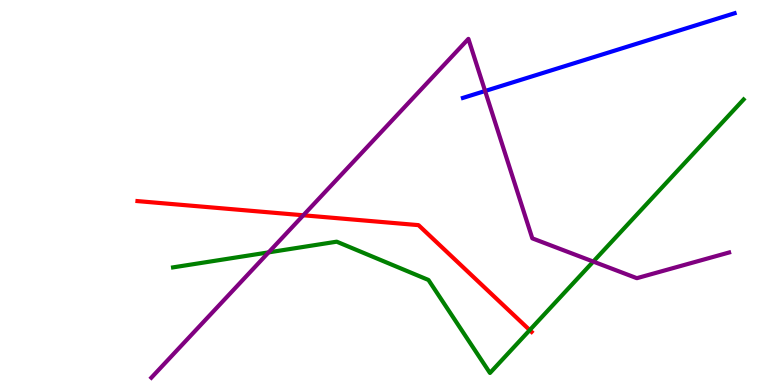[{'lines': ['blue', 'red'], 'intersections': []}, {'lines': ['green', 'red'], 'intersections': [{'x': 6.84, 'y': 1.43}]}, {'lines': ['purple', 'red'], 'intersections': [{'x': 3.91, 'y': 4.41}]}, {'lines': ['blue', 'green'], 'intersections': []}, {'lines': ['blue', 'purple'], 'intersections': [{'x': 6.26, 'y': 7.64}]}, {'lines': ['green', 'purple'], 'intersections': [{'x': 3.47, 'y': 3.44}, {'x': 7.66, 'y': 3.21}]}]